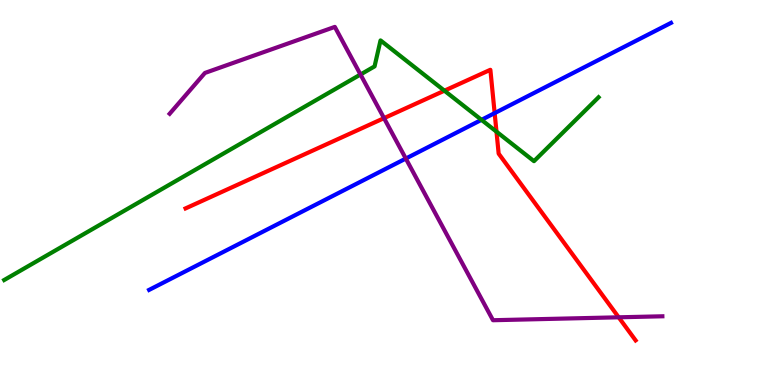[{'lines': ['blue', 'red'], 'intersections': [{'x': 6.38, 'y': 7.06}]}, {'lines': ['green', 'red'], 'intersections': [{'x': 5.73, 'y': 7.64}, {'x': 6.41, 'y': 6.58}]}, {'lines': ['purple', 'red'], 'intersections': [{'x': 4.96, 'y': 6.93}, {'x': 7.98, 'y': 1.76}]}, {'lines': ['blue', 'green'], 'intersections': [{'x': 6.21, 'y': 6.89}]}, {'lines': ['blue', 'purple'], 'intersections': [{'x': 5.24, 'y': 5.88}]}, {'lines': ['green', 'purple'], 'intersections': [{'x': 4.65, 'y': 8.06}]}]